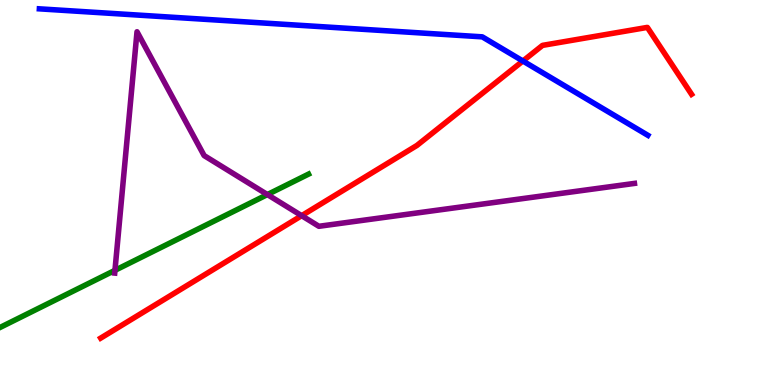[{'lines': ['blue', 'red'], 'intersections': [{'x': 6.75, 'y': 8.42}]}, {'lines': ['green', 'red'], 'intersections': []}, {'lines': ['purple', 'red'], 'intersections': [{'x': 3.89, 'y': 4.4}]}, {'lines': ['blue', 'green'], 'intersections': []}, {'lines': ['blue', 'purple'], 'intersections': []}, {'lines': ['green', 'purple'], 'intersections': [{'x': 1.48, 'y': 2.98}, {'x': 3.45, 'y': 4.95}]}]